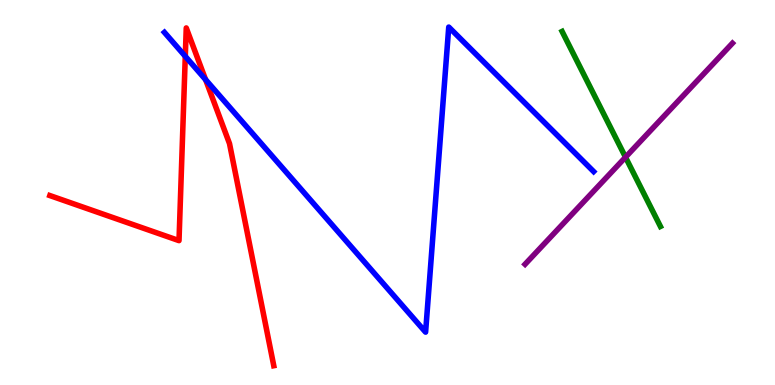[{'lines': ['blue', 'red'], 'intersections': [{'x': 2.39, 'y': 8.54}, {'x': 2.65, 'y': 7.93}]}, {'lines': ['green', 'red'], 'intersections': []}, {'lines': ['purple', 'red'], 'intersections': []}, {'lines': ['blue', 'green'], 'intersections': []}, {'lines': ['blue', 'purple'], 'intersections': []}, {'lines': ['green', 'purple'], 'intersections': [{'x': 8.07, 'y': 5.92}]}]